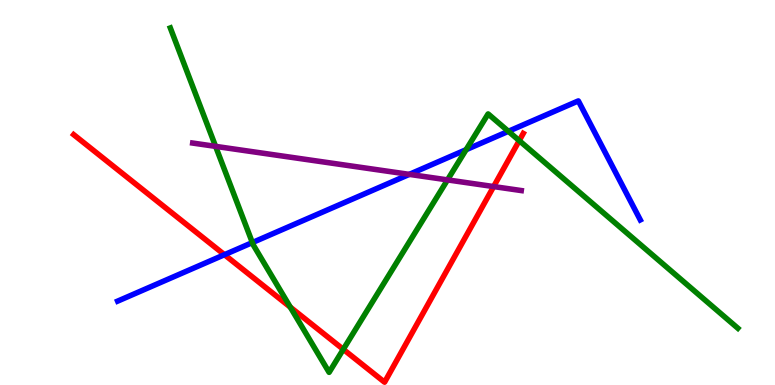[{'lines': ['blue', 'red'], 'intersections': [{'x': 2.9, 'y': 3.38}]}, {'lines': ['green', 'red'], 'intersections': [{'x': 3.75, 'y': 2.02}, {'x': 4.43, 'y': 0.927}, {'x': 6.7, 'y': 6.35}]}, {'lines': ['purple', 'red'], 'intersections': [{'x': 6.37, 'y': 5.15}]}, {'lines': ['blue', 'green'], 'intersections': [{'x': 3.26, 'y': 3.7}, {'x': 6.01, 'y': 6.11}, {'x': 6.56, 'y': 6.59}]}, {'lines': ['blue', 'purple'], 'intersections': [{'x': 5.28, 'y': 5.47}]}, {'lines': ['green', 'purple'], 'intersections': [{'x': 2.78, 'y': 6.2}, {'x': 5.77, 'y': 5.33}]}]